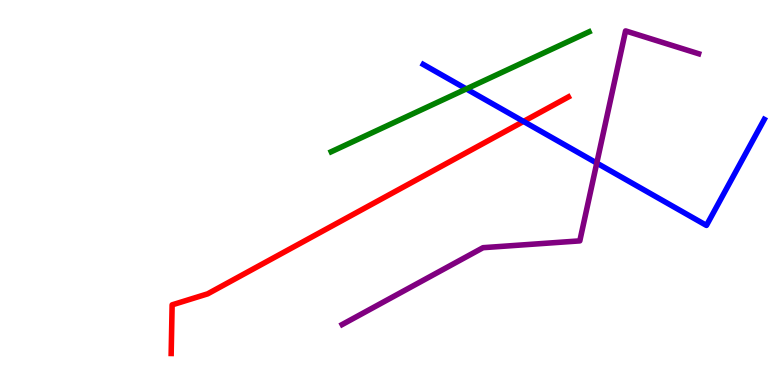[{'lines': ['blue', 'red'], 'intersections': [{'x': 6.76, 'y': 6.85}]}, {'lines': ['green', 'red'], 'intersections': []}, {'lines': ['purple', 'red'], 'intersections': []}, {'lines': ['blue', 'green'], 'intersections': [{'x': 6.02, 'y': 7.69}]}, {'lines': ['blue', 'purple'], 'intersections': [{'x': 7.7, 'y': 5.76}]}, {'lines': ['green', 'purple'], 'intersections': []}]